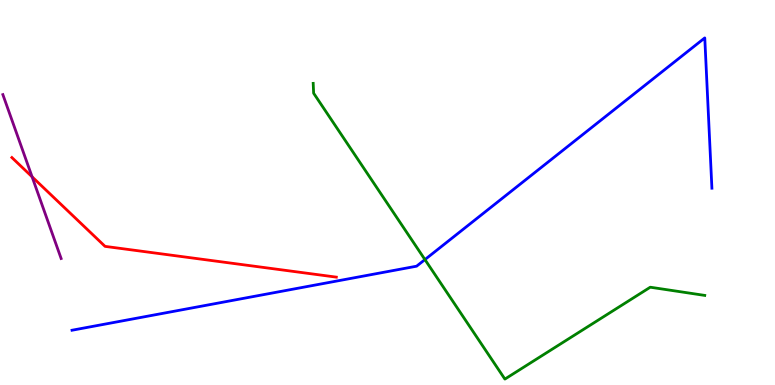[{'lines': ['blue', 'red'], 'intersections': []}, {'lines': ['green', 'red'], 'intersections': []}, {'lines': ['purple', 'red'], 'intersections': [{'x': 0.414, 'y': 5.41}]}, {'lines': ['blue', 'green'], 'intersections': [{'x': 5.48, 'y': 3.26}]}, {'lines': ['blue', 'purple'], 'intersections': []}, {'lines': ['green', 'purple'], 'intersections': []}]